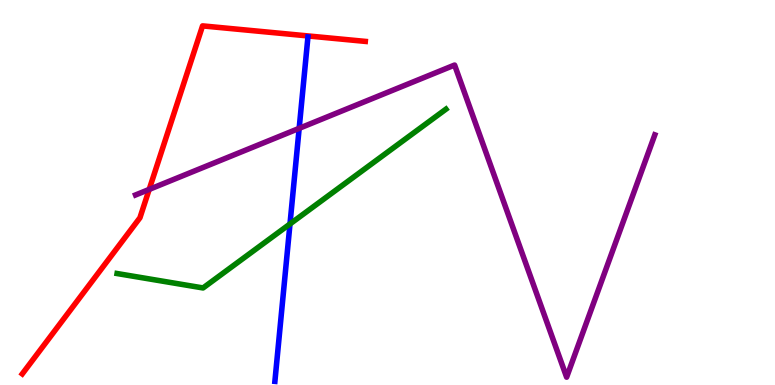[{'lines': ['blue', 'red'], 'intersections': []}, {'lines': ['green', 'red'], 'intersections': []}, {'lines': ['purple', 'red'], 'intersections': [{'x': 1.93, 'y': 5.08}]}, {'lines': ['blue', 'green'], 'intersections': [{'x': 3.74, 'y': 4.18}]}, {'lines': ['blue', 'purple'], 'intersections': [{'x': 3.86, 'y': 6.67}]}, {'lines': ['green', 'purple'], 'intersections': []}]